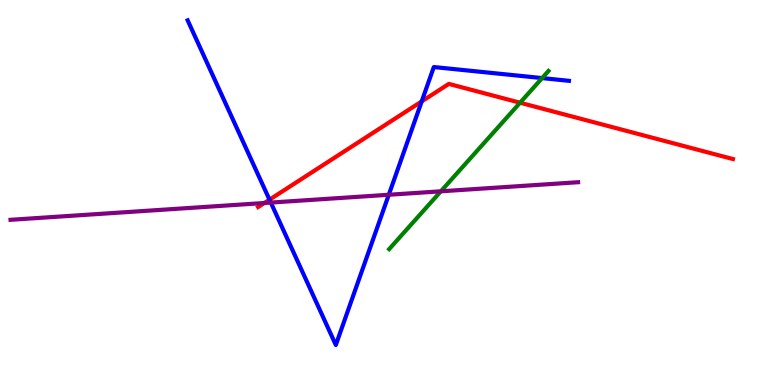[{'lines': ['blue', 'red'], 'intersections': [{'x': 3.48, 'y': 4.81}, {'x': 5.44, 'y': 7.37}]}, {'lines': ['green', 'red'], 'intersections': [{'x': 6.71, 'y': 7.33}]}, {'lines': ['purple', 'red'], 'intersections': [{'x': 3.41, 'y': 4.73}]}, {'lines': ['blue', 'green'], 'intersections': [{'x': 6.99, 'y': 7.97}]}, {'lines': ['blue', 'purple'], 'intersections': [{'x': 3.49, 'y': 4.74}, {'x': 5.02, 'y': 4.94}]}, {'lines': ['green', 'purple'], 'intersections': [{'x': 5.69, 'y': 5.03}]}]